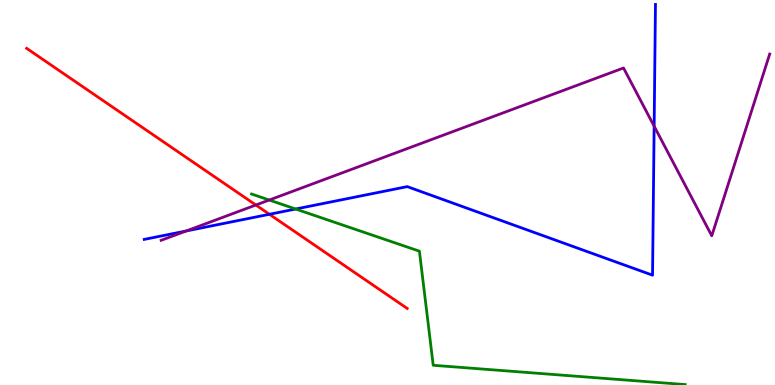[{'lines': ['blue', 'red'], 'intersections': [{'x': 3.48, 'y': 4.43}]}, {'lines': ['green', 'red'], 'intersections': []}, {'lines': ['purple', 'red'], 'intersections': [{'x': 3.3, 'y': 4.68}]}, {'lines': ['blue', 'green'], 'intersections': [{'x': 3.81, 'y': 4.57}]}, {'lines': ['blue', 'purple'], 'intersections': [{'x': 2.4, 'y': 4.0}, {'x': 8.44, 'y': 6.72}]}, {'lines': ['green', 'purple'], 'intersections': [{'x': 3.47, 'y': 4.8}]}]